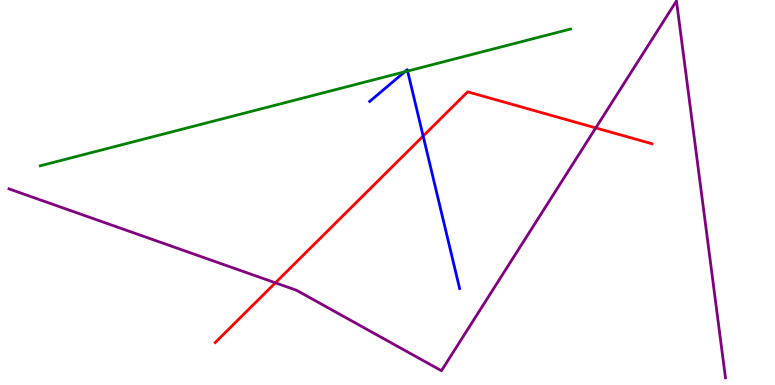[{'lines': ['blue', 'red'], 'intersections': [{'x': 5.46, 'y': 6.47}]}, {'lines': ['green', 'red'], 'intersections': []}, {'lines': ['purple', 'red'], 'intersections': [{'x': 3.55, 'y': 2.65}, {'x': 7.69, 'y': 6.68}]}, {'lines': ['blue', 'green'], 'intersections': [{'x': 5.22, 'y': 8.13}, {'x': 5.26, 'y': 8.15}]}, {'lines': ['blue', 'purple'], 'intersections': []}, {'lines': ['green', 'purple'], 'intersections': []}]